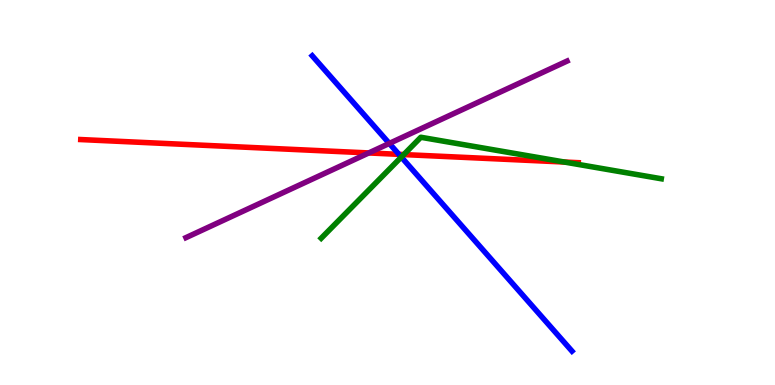[{'lines': ['blue', 'red'], 'intersections': [{'x': 5.15, 'y': 5.99}]}, {'lines': ['green', 'red'], 'intersections': [{'x': 5.21, 'y': 5.99}, {'x': 7.28, 'y': 5.79}]}, {'lines': ['purple', 'red'], 'intersections': [{'x': 4.76, 'y': 6.03}]}, {'lines': ['blue', 'green'], 'intersections': [{'x': 5.18, 'y': 5.92}]}, {'lines': ['blue', 'purple'], 'intersections': [{'x': 5.02, 'y': 6.27}]}, {'lines': ['green', 'purple'], 'intersections': []}]